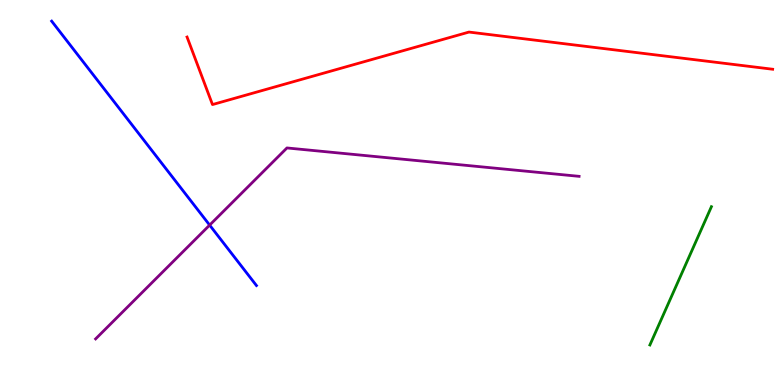[{'lines': ['blue', 'red'], 'intersections': []}, {'lines': ['green', 'red'], 'intersections': []}, {'lines': ['purple', 'red'], 'intersections': []}, {'lines': ['blue', 'green'], 'intersections': []}, {'lines': ['blue', 'purple'], 'intersections': [{'x': 2.71, 'y': 4.15}]}, {'lines': ['green', 'purple'], 'intersections': []}]